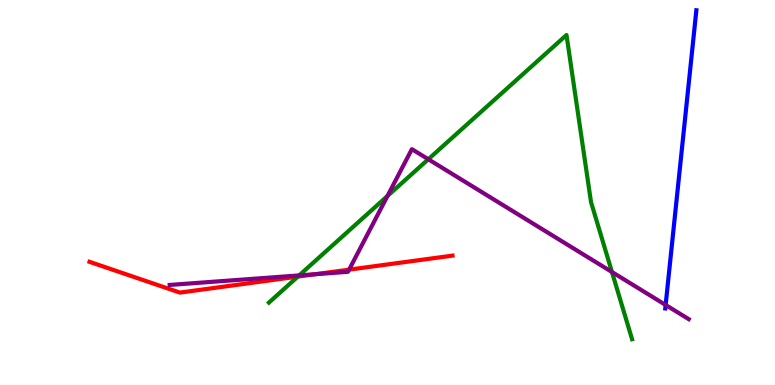[{'lines': ['blue', 'red'], 'intersections': []}, {'lines': ['green', 'red'], 'intersections': [{'x': 3.84, 'y': 2.82}]}, {'lines': ['purple', 'red'], 'intersections': [{'x': 4.07, 'y': 2.88}, {'x': 4.5, 'y': 3.0}]}, {'lines': ['blue', 'green'], 'intersections': []}, {'lines': ['blue', 'purple'], 'intersections': [{'x': 8.59, 'y': 2.08}]}, {'lines': ['green', 'purple'], 'intersections': [{'x': 3.86, 'y': 2.85}, {'x': 5.0, 'y': 4.91}, {'x': 5.53, 'y': 5.86}, {'x': 7.9, 'y': 2.94}]}]